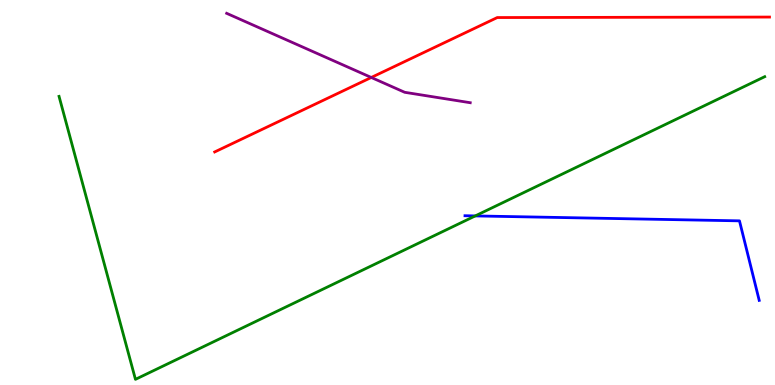[{'lines': ['blue', 'red'], 'intersections': []}, {'lines': ['green', 'red'], 'intersections': []}, {'lines': ['purple', 'red'], 'intersections': [{'x': 4.79, 'y': 7.99}]}, {'lines': ['blue', 'green'], 'intersections': [{'x': 6.13, 'y': 4.39}]}, {'lines': ['blue', 'purple'], 'intersections': []}, {'lines': ['green', 'purple'], 'intersections': []}]